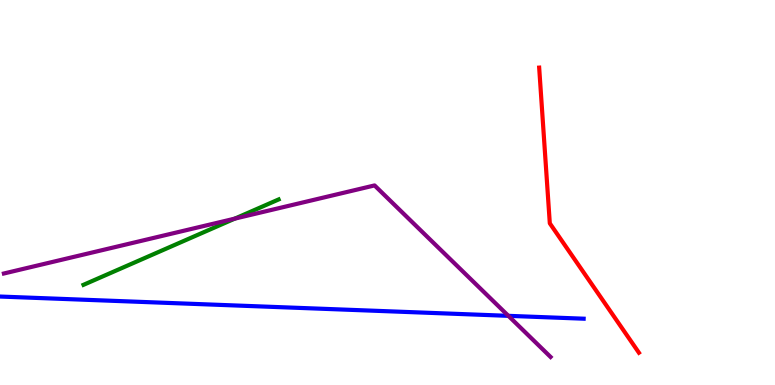[{'lines': ['blue', 'red'], 'intersections': []}, {'lines': ['green', 'red'], 'intersections': []}, {'lines': ['purple', 'red'], 'intersections': []}, {'lines': ['blue', 'green'], 'intersections': []}, {'lines': ['blue', 'purple'], 'intersections': [{'x': 6.56, 'y': 1.8}]}, {'lines': ['green', 'purple'], 'intersections': [{'x': 3.03, 'y': 4.32}]}]